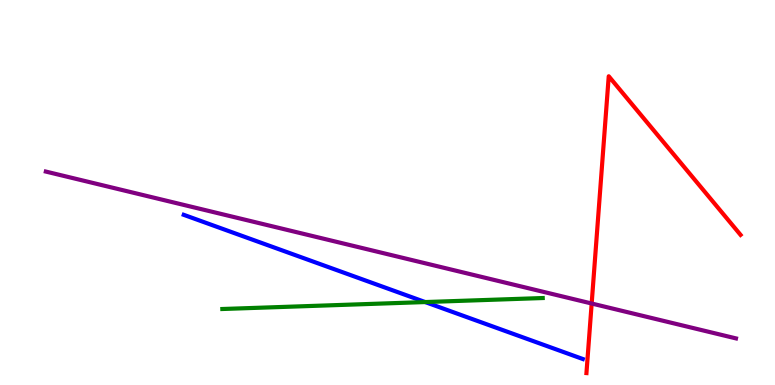[{'lines': ['blue', 'red'], 'intersections': []}, {'lines': ['green', 'red'], 'intersections': []}, {'lines': ['purple', 'red'], 'intersections': [{'x': 7.63, 'y': 2.12}]}, {'lines': ['blue', 'green'], 'intersections': [{'x': 5.49, 'y': 2.15}]}, {'lines': ['blue', 'purple'], 'intersections': []}, {'lines': ['green', 'purple'], 'intersections': []}]